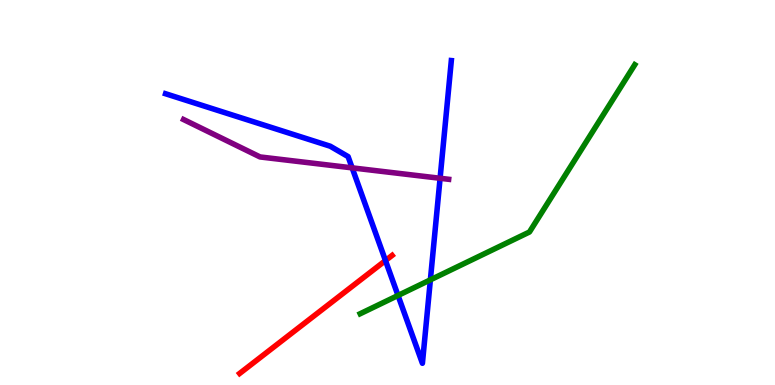[{'lines': ['blue', 'red'], 'intersections': [{'x': 4.97, 'y': 3.23}]}, {'lines': ['green', 'red'], 'intersections': []}, {'lines': ['purple', 'red'], 'intersections': []}, {'lines': ['blue', 'green'], 'intersections': [{'x': 5.14, 'y': 2.33}, {'x': 5.55, 'y': 2.73}]}, {'lines': ['blue', 'purple'], 'intersections': [{'x': 4.54, 'y': 5.64}, {'x': 5.68, 'y': 5.37}]}, {'lines': ['green', 'purple'], 'intersections': []}]